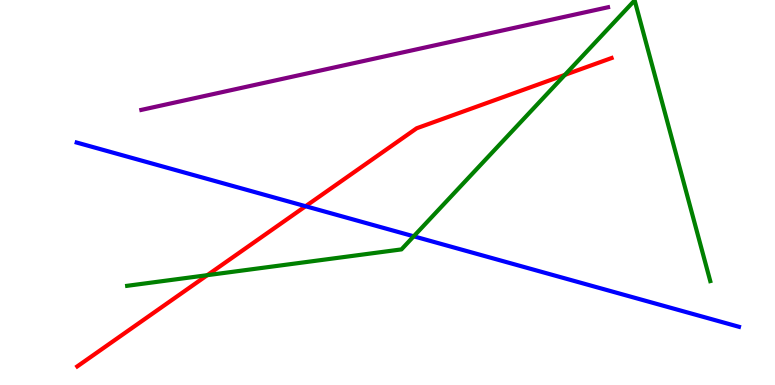[{'lines': ['blue', 'red'], 'intersections': [{'x': 3.94, 'y': 4.64}]}, {'lines': ['green', 'red'], 'intersections': [{'x': 2.67, 'y': 2.85}, {'x': 7.29, 'y': 8.06}]}, {'lines': ['purple', 'red'], 'intersections': []}, {'lines': ['blue', 'green'], 'intersections': [{'x': 5.34, 'y': 3.86}]}, {'lines': ['blue', 'purple'], 'intersections': []}, {'lines': ['green', 'purple'], 'intersections': []}]